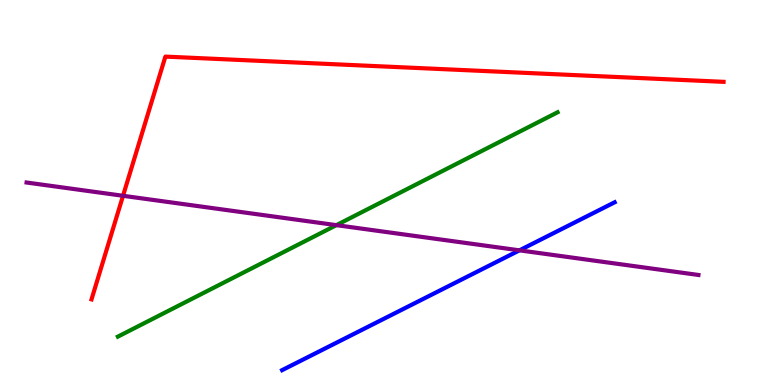[{'lines': ['blue', 'red'], 'intersections': []}, {'lines': ['green', 'red'], 'intersections': []}, {'lines': ['purple', 'red'], 'intersections': [{'x': 1.59, 'y': 4.91}]}, {'lines': ['blue', 'green'], 'intersections': []}, {'lines': ['blue', 'purple'], 'intersections': [{'x': 6.7, 'y': 3.5}]}, {'lines': ['green', 'purple'], 'intersections': [{'x': 4.34, 'y': 4.15}]}]